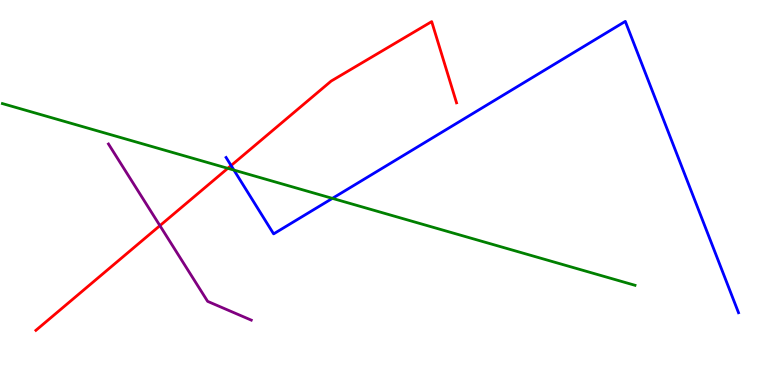[{'lines': ['blue', 'red'], 'intersections': [{'x': 2.98, 'y': 5.7}]}, {'lines': ['green', 'red'], 'intersections': [{'x': 2.94, 'y': 5.63}]}, {'lines': ['purple', 'red'], 'intersections': [{'x': 2.06, 'y': 4.14}]}, {'lines': ['blue', 'green'], 'intersections': [{'x': 3.02, 'y': 5.58}, {'x': 4.29, 'y': 4.85}]}, {'lines': ['blue', 'purple'], 'intersections': []}, {'lines': ['green', 'purple'], 'intersections': []}]